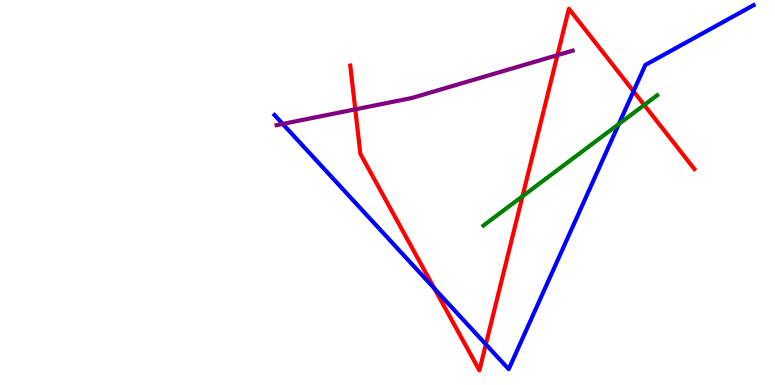[{'lines': ['blue', 'red'], 'intersections': [{'x': 5.61, 'y': 2.51}, {'x': 6.27, 'y': 1.06}, {'x': 8.17, 'y': 7.63}]}, {'lines': ['green', 'red'], 'intersections': [{'x': 6.74, 'y': 4.9}, {'x': 8.31, 'y': 7.27}]}, {'lines': ['purple', 'red'], 'intersections': [{'x': 4.58, 'y': 7.16}, {'x': 7.19, 'y': 8.57}]}, {'lines': ['blue', 'green'], 'intersections': [{'x': 7.98, 'y': 6.78}]}, {'lines': ['blue', 'purple'], 'intersections': [{'x': 3.65, 'y': 6.78}]}, {'lines': ['green', 'purple'], 'intersections': []}]